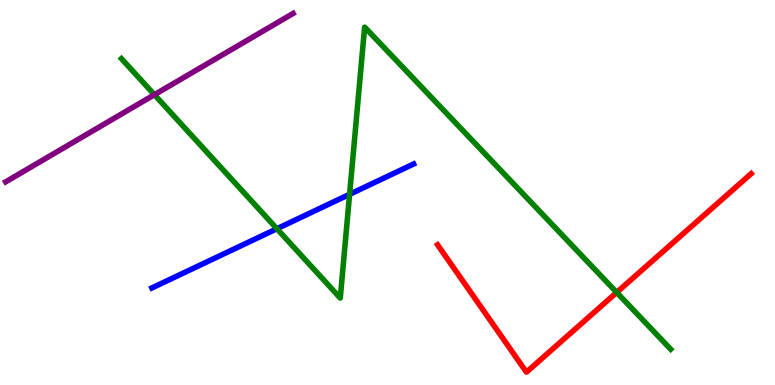[{'lines': ['blue', 'red'], 'intersections': []}, {'lines': ['green', 'red'], 'intersections': [{'x': 7.96, 'y': 2.4}]}, {'lines': ['purple', 'red'], 'intersections': []}, {'lines': ['blue', 'green'], 'intersections': [{'x': 3.57, 'y': 4.06}, {'x': 4.51, 'y': 4.95}]}, {'lines': ['blue', 'purple'], 'intersections': []}, {'lines': ['green', 'purple'], 'intersections': [{'x': 1.99, 'y': 7.54}]}]